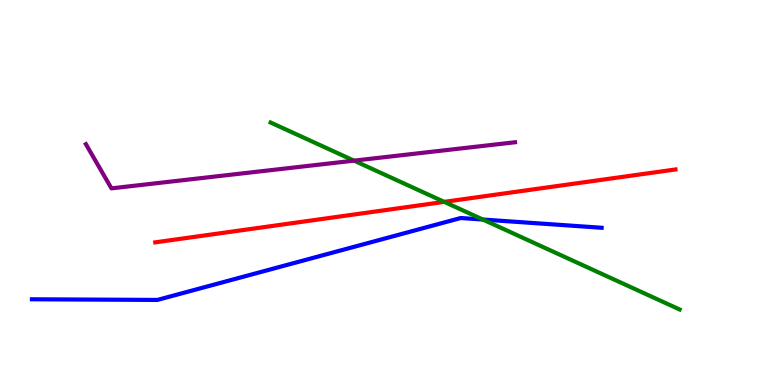[{'lines': ['blue', 'red'], 'intersections': []}, {'lines': ['green', 'red'], 'intersections': [{'x': 5.73, 'y': 4.76}]}, {'lines': ['purple', 'red'], 'intersections': []}, {'lines': ['blue', 'green'], 'intersections': [{'x': 6.23, 'y': 4.3}]}, {'lines': ['blue', 'purple'], 'intersections': []}, {'lines': ['green', 'purple'], 'intersections': [{'x': 4.57, 'y': 5.83}]}]